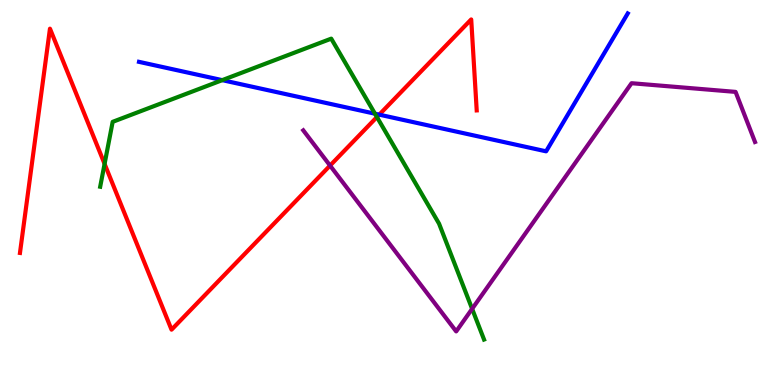[{'lines': ['blue', 'red'], 'intersections': [{'x': 4.89, 'y': 7.02}]}, {'lines': ['green', 'red'], 'intersections': [{'x': 1.35, 'y': 5.74}, {'x': 4.86, 'y': 6.96}]}, {'lines': ['purple', 'red'], 'intersections': [{'x': 4.26, 'y': 5.7}]}, {'lines': ['blue', 'green'], 'intersections': [{'x': 2.87, 'y': 7.92}, {'x': 4.84, 'y': 7.05}]}, {'lines': ['blue', 'purple'], 'intersections': []}, {'lines': ['green', 'purple'], 'intersections': [{'x': 6.09, 'y': 1.98}]}]